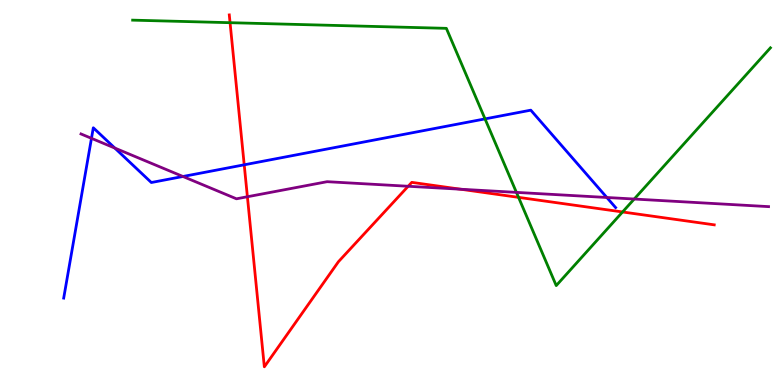[{'lines': ['blue', 'red'], 'intersections': [{'x': 3.15, 'y': 5.72}]}, {'lines': ['green', 'red'], 'intersections': [{'x': 2.97, 'y': 9.41}, {'x': 6.69, 'y': 4.87}, {'x': 8.03, 'y': 4.49}]}, {'lines': ['purple', 'red'], 'intersections': [{'x': 3.19, 'y': 4.89}, {'x': 5.27, 'y': 5.16}, {'x': 5.94, 'y': 5.08}]}, {'lines': ['blue', 'green'], 'intersections': [{'x': 6.26, 'y': 6.91}]}, {'lines': ['blue', 'purple'], 'intersections': [{'x': 1.18, 'y': 6.41}, {'x': 1.48, 'y': 6.15}, {'x': 2.36, 'y': 5.42}, {'x': 7.83, 'y': 4.87}]}, {'lines': ['green', 'purple'], 'intersections': [{'x': 6.66, 'y': 5.0}, {'x': 8.18, 'y': 4.83}]}]